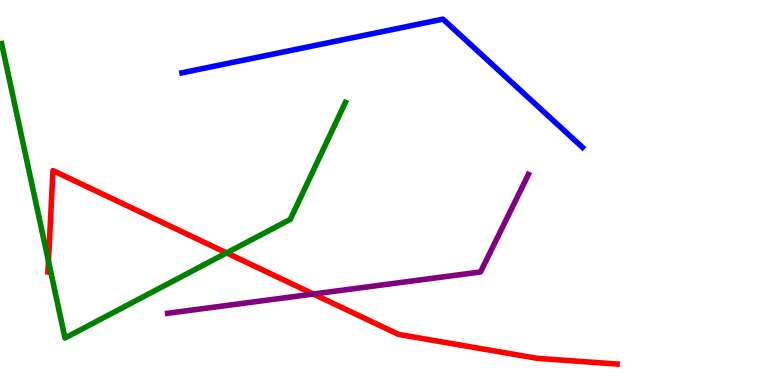[{'lines': ['blue', 'red'], 'intersections': []}, {'lines': ['green', 'red'], 'intersections': [{'x': 0.625, 'y': 3.22}, {'x': 2.92, 'y': 3.43}]}, {'lines': ['purple', 'red'], 'intersections': [{'x': 4.04, 'y': 2.36}]}, {'lines': ['blue', 'green'], 'intersections': []}, {'lines': ['blue', 'purple'], 'intersections': []}, {'lines': ['green', 'purple'], 'intersections': []}]